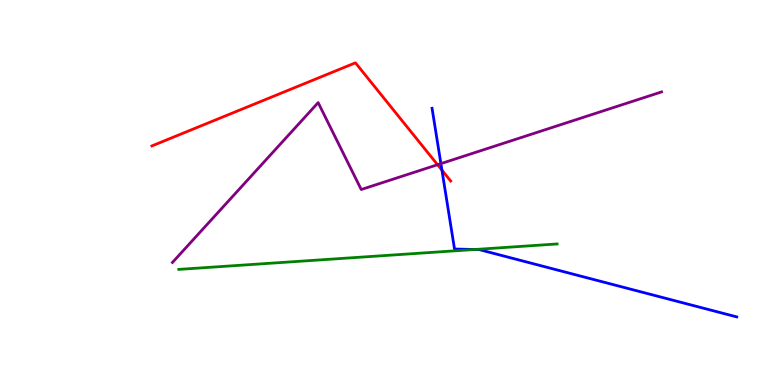[{'lines': ['blue', 'red'], 'intersections': [{'x': 5.7, 'y': 5.58}]}, {'lines': ['green', 'red'], 'intersections': []}, {'lines': ['purple', 'red'], 'intersections': [{'x': 5.65, 'y': 5.72}]}, {'lines': ['blue', 'green'], 'intersections': [{'x': 6.13, 'y': 3.52}]}, {'lines': ['blue', 'purple'], 'intersections': [{'x': 5.69, 'y': 5.75}]}, {'lines': ['green', 'purple'], 'intersections': []}]